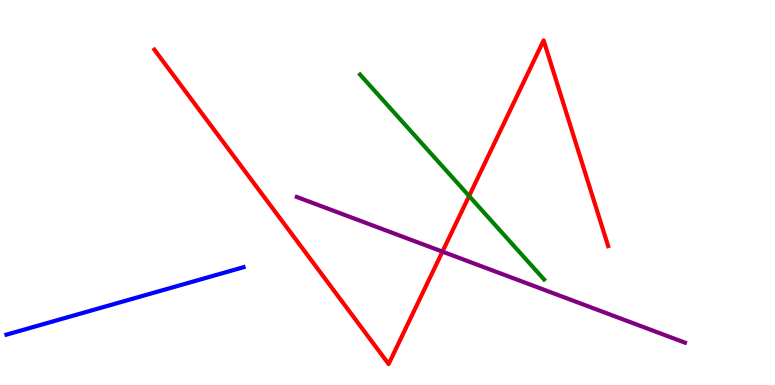[{'lines': ['blue', 'red'], 'intersections': []}, {'lines': ['green', 'red'], 'intersections': [{'x': 6.05, 'y': 4.91}]}, {'lines': ['purple', 'red'], 'intersections': [{'x': 5.71, 'y': 3.46}]}, {'lines': ['blue', 'green'], 'intersections': []}, {'lines': ['blue', 'purple'], 'intersections': []}, {'lines': ['green', 'purple'], 'intersections': []}]